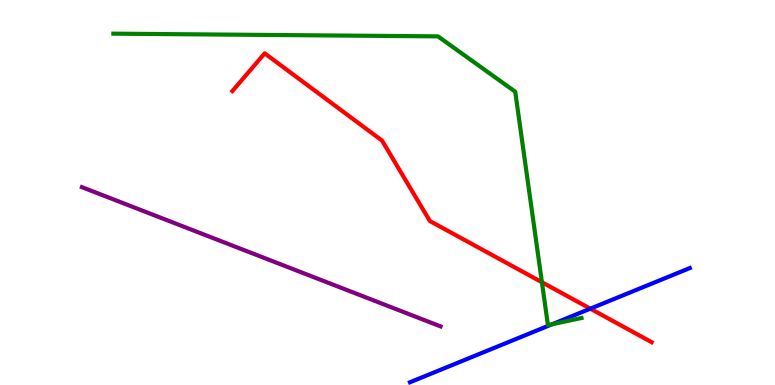[{'lines': ['blue', 'red'], 'intersections': [{'x': 7.62, 'y': 1.98}]}, {'lines': ['green', 'red'], 'intersections': [{'x': 6.99, 'y': 2.67}]}, {'lines': ['purple', 'red'], 'intersections': []}, {'lines': ['blue', 'green'], 'intersections': [{'x': 7.13, 'y': 1.58}]}, {'lines': ['blue', 'purple'], 'intersections': []}, {'lines': ['green', 'purple'], 'intersections': []}]